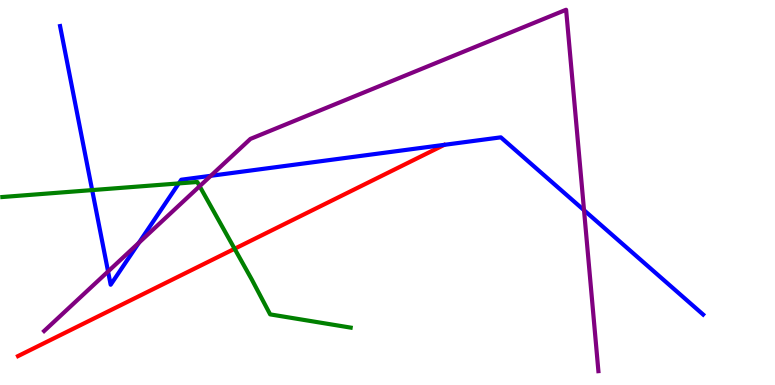[{'lines': ['blue', 'red'], 'intersections': []}, {'lines': ['green', 'red'], 'intersections': [{'x': 3.03, 'y': 3.54}]}, {'lines': ['purple', 'red'], 'intersections': []}, {'lines': ['blue', 'green'], 'intersections': [{'x': 1.19, 'y': 5.06}, {'x': 2.31, 'y': 5.24}]}, {'lines': ['blue', 'purple'], 'intersections': [{'x': 1.39, 'y': 2.95}, {'x': 1.79, 'y': 3.69}, {'x': 2.72, 'y': 5.43}, {'x': 7.54, 'y': 4.54}]}, {'lines': ['green', 'purple'], 'intersections': [{'x': 2.58, 'y': 5.16}]}]